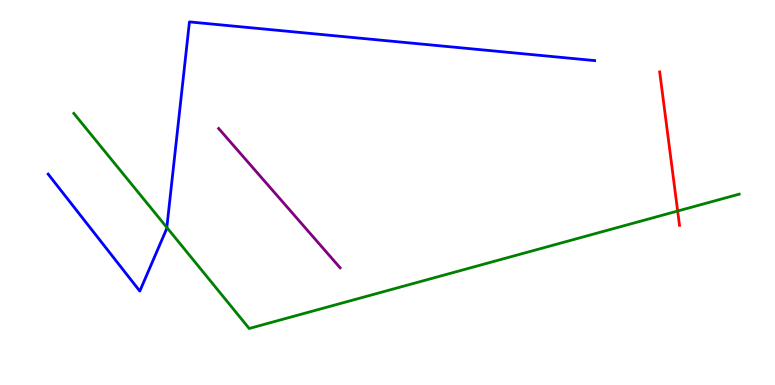[{'lines': ['blue', 'red'], 'intersections': []}, {'lines': ['green', 'red'], 'intersections': [{'x': 8.74, 'y': 4.52}]}, {'lines': ['purple', 'red'], 'intersections': []}, {'lines': ['blue', 'green'], 'intersections': [{'x': 2.15, 'y': 4.09}]}, {'lines': ['blue', 'purple'], 'intersections': []}, {'lines': ['green', 'purple'], 'intersections': []}]